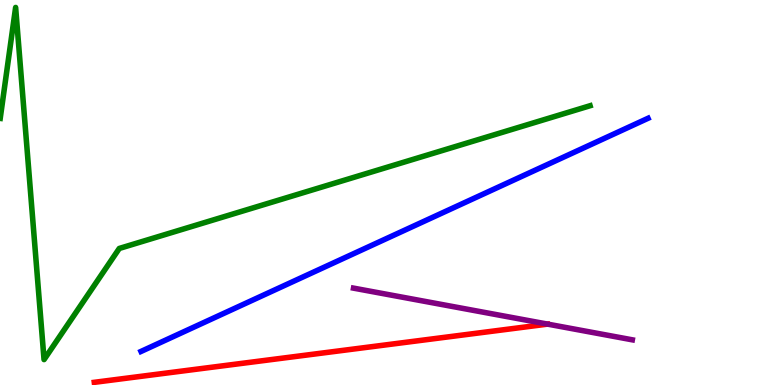[{'lines': ['blue', 'red'], 'intersections': []}, {'lines': ['green', 'red'], 'intersections': []}, {'lines': ['purple', 'red'], 'intersections': []}, {'lines': ['blue', 'green'], 'intersections': []}, {'lines': ['blue', 'purple'], 'intersections': []}, {'lines': ['green', 'purple'], 'intersections': []}]